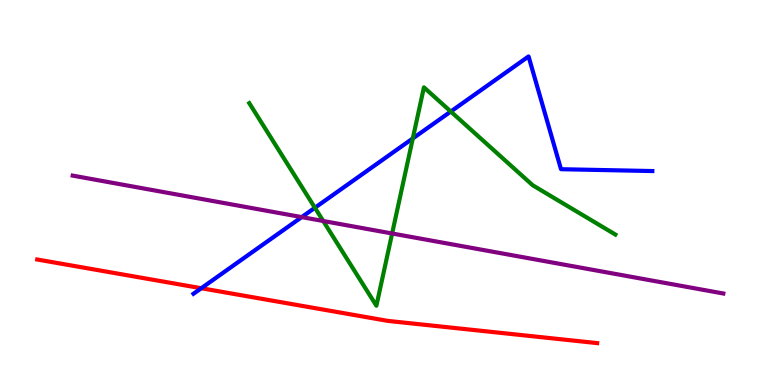[{'lines': ['blue', 'red'], 'intersections': [{'x': 2.6, 'y': 2.51}]}, {'lines': ['green', 'red'], 'intersections': []}, {'lines': ['purple', 'red'], 'intersections': []}, {'lines': ['blue', 'green'], 'intersections': [{'x': 4.06, 'y': 4.6}, {'x': 5.33, 'y': 6.4}, {'x': 5.82, 'y': 7.1}]}, {'lines': ['blue', 'purple'], 'intersections': [{'x': 3.89, 'y': 4.36}]}, {'lines': ['green', 'purple'], 'intersections': [{'x': 4.17, 'y': 4.26}, {'x': 5.06, 'y': 3.94}]}]